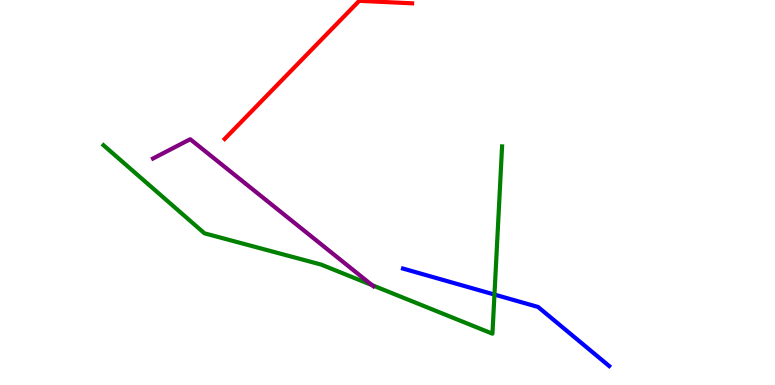[{'lines': ['blue', 'red'], 'intersections': []}, {'lines': ['green', 'red'], 'intersections': []}, {'lines': ['purple', 'red'], 'intersections': []}, {'lines': ['blue', 'green'], 'intersections': [{'x': 6.38, 'y': 2.35}]}, {'lines': ['blue', 'purple'], 'intersections': []}, {'lines': ['green', 'purple'], 'intersections': [{'x': 4.8, 'y': 2.59}]}]